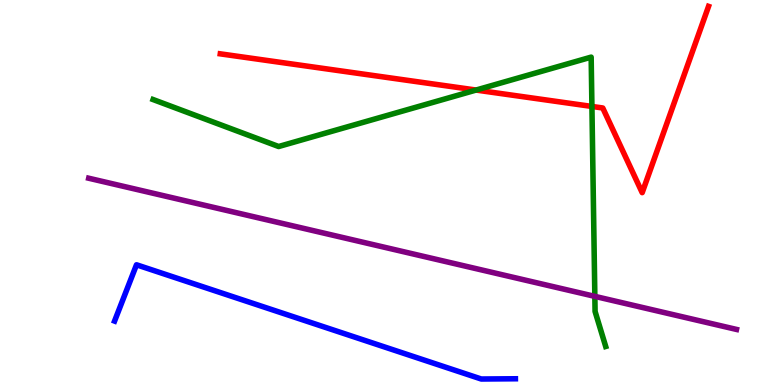[{'lines': ['blue', 'red'], 'intersections': []}, {'lines': ['green', 'red'], 'intersections': [{'x': 6.14, 'y': 7.66}, {'x': 7.64, 'y': 7.24}]}, {'lines': ['purple', 'red'], 'intersections': []}, {'lines': ['blue', 'green'], 'intersections': []}, {'lines': ['blue', 'purple'], 'intersections': []}, {'lines': ['green', 'purple'], 'intersections': [{'x': 7.68, 'y': 2.3}]}]